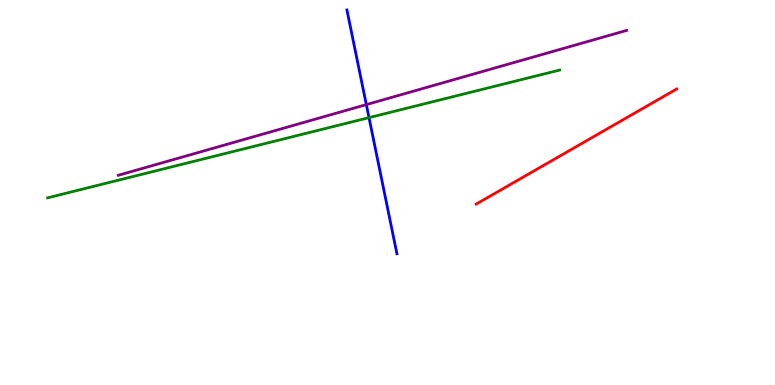[{'lines': ['blue', 'red'], 'intersections': []}, {'lines': ['green', 'red'], 'intersections': []}, {'lines': ['purple', 'red'], 'intersections': []}, {'lines': ['blue', 'green'], 'intersections': [{'x': 4.76, 'y': 6.94}]}, {'lines': ['blue', 'purple'], 'intersections': [{'x': 4.73, 'y': 7.28}]}, {'lines': ['green', 'purple'], 'intersections': []}]